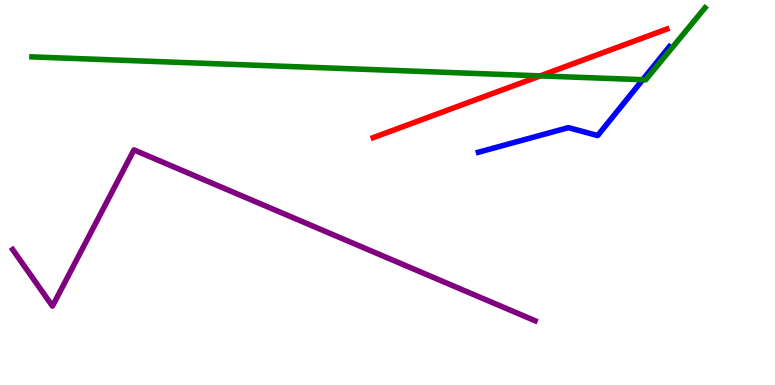[{'lines': ['blue', 'red'], 'intersections': []}, {'lines': ['green', 'red'], 'intersections': [{'x': 6.97, 'y': 8.03}]}, {'lines': ['purple', 'red'], 'intersections': []}, {'lines': ['blue', 'green'], 'intersections': [{'x': 8.29, 'y': 7.93}]}, {'lines': ['blue', 'purple'], 'intersections': []}, {'lines': ['green', 'purple'], 'intersections': []}]